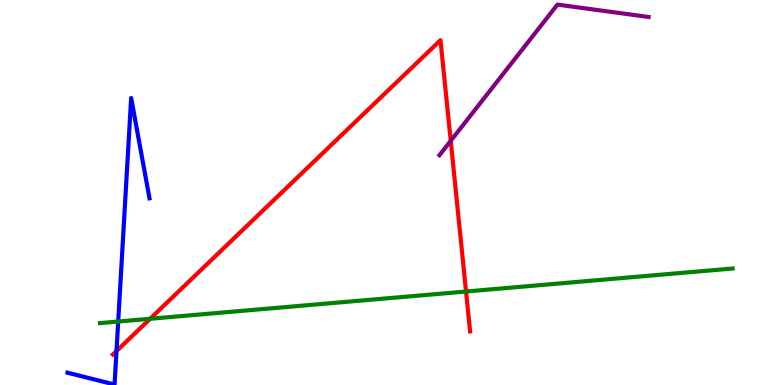[{'lines': ['blue', 'red'], 'intersections': [{'x': 1.5, 'y': 0.882}]}, {'lines': ['green', 'red'], 'intersections': [{'x': 1.94, 'y': 1.72}, {'x': 6.01, 'y': 2.43}]}, {'lines': ['purple', 'red'], 'intersections': [{'x': 5.82, 'y': 6.34}]}, {'lines': ['blue', 'green'], 'intersections': [{'x': 1.53, 'y': 1.65}]}, {'lines': ['blue', 'purple'], 'intersections': []}, {'lines': ['green', 'purple'], 'intersections': []}]